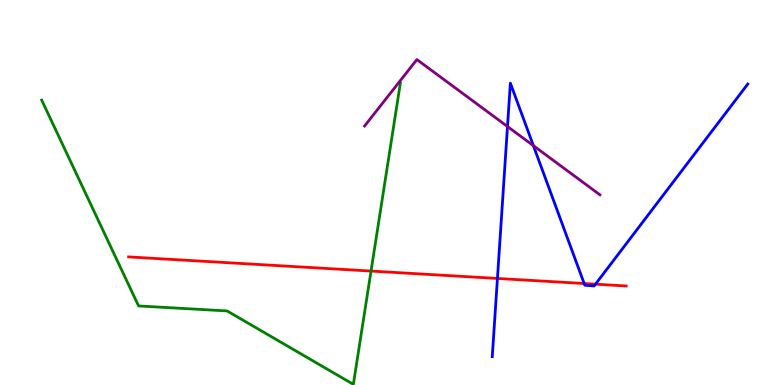[{'lines': ['blue', 'red'], 'intersections': [{'x': 6.42, 'y': 2.77}, {'x': 7.54, 'y': 2.64}, {'x': 7.68, 'y': 2.62}]}, {'lines': ['green', 'red'], 'intersections': [{'x': 4.79, 'y': 2.96}]}, {'lines': ['purple', 'red'], 'intersections': []}, {'lines': ['blue', 'green'], 'intersections': []}, {'lines': ['blue', 'purple'], 'intersections': [{'x': 6.55, 'y': 6.71}, {'x': 6.88, 'y': 6.22}]}, {'lines': ['green', 'purple'], 'intersections': []}]